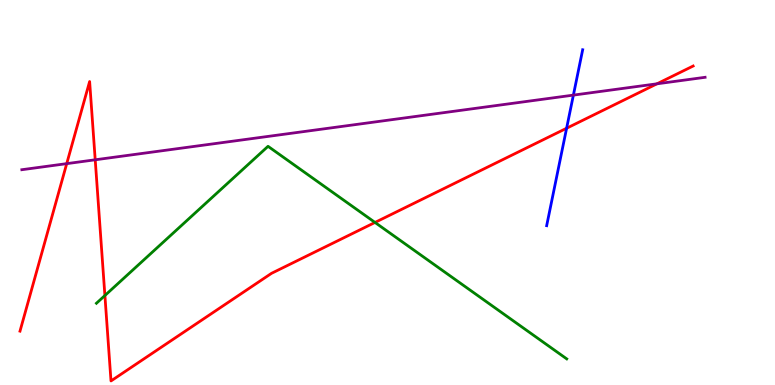[{'lines': ['blue', 'red'], 'intersections': [{'x': 7.31, 'y': 6.67}]}, {'lines': ['green', 'red'], 'intersections': [{'x': 1.35, 'y': 2.32}, {'x': 4.84, 'y': 4.22}]}, {'lines': ['purple', 'red'], 'intersections': [{'x': 0.861, 'y': 5.75}, {'x': 1.23, 'y': 5.85}, {'x': 8.48, 'y': 7.82}]}, {'lines': ['blue', 'green'], 'intersections': []}, {'lines': ['blue', 'purple'], 'intersections': [{'x': 7.4, 'y': 7.53}]}, {'lines': ['green', 'purple'], 'intersections': []}]